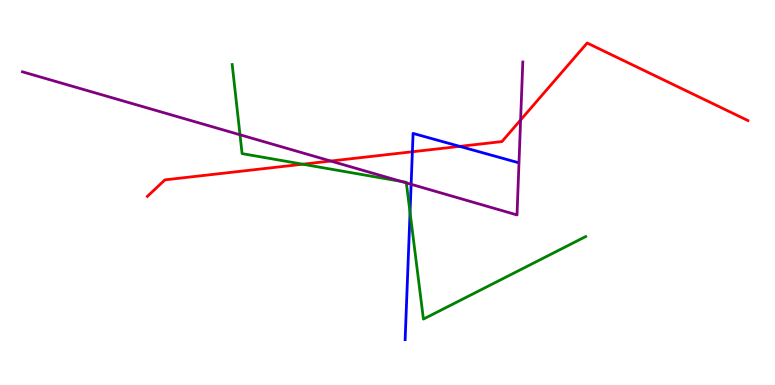[{'lines': ['blue', 'red'], 'intersections': [{'x': 5.32, 'y': 6.06}, {'x': 5.93, 'y': 6.2}]}, {'lines': ['green', 'red'], 'intersections': [{'x': 3.91, 'y': 5.73}]}, {'lines': ['purple', 'red'], 'intersections': [{'x': 4.27, 'y': 5.82}, {'x': 6.72, 'y': 6.88}]}, {'lines': ['blue', 'green'], 'intersections': [{'x': 5.29, 'y': 4.48}]}, {'lines': ['blue', 'purple'], 'intersections': [{'x': 5.3, 'y': 5.21}]}, {'lines': ['green', 'purple'], 'intersections': [{'x': 3.1, 'y': 6.5}, {'x': 5.18, 'y': 5.29}, {'x': 5.24, 'y': 5.25}]}]